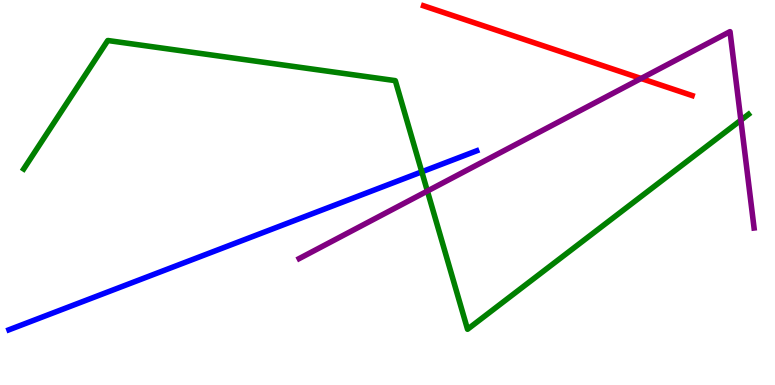[{'lines': ['blue', 'red'], 'intersections': []}, {'lines': ['green', 'red'], 'intersections': []}, {'lines': ['purple', 'red'], 'intersections': [{'x': 8.27, 'y': 7.96}]}, {'lines': ['blue', 'green'], 'intersections': [{'x': 5.44, 'y': 5.54}]}, {'lines': ['blue', 'purple'], 'intersections': []}, {'lines': ['green', 'purple'], 'intersections': [{'x': 5.51, 'y': 5.04}, {'x': 9.56, 'y': 6.88}]}]